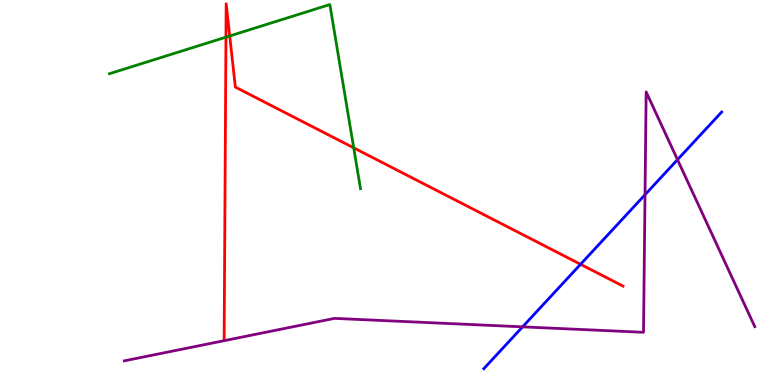[{'lines': ['blue', 'red'], 'intersections': [{'x': 7.49, 'y': 3.14}]}, {'lines': ['green', 'red'], 'intersections': [{'x': 2.92, 'y': 9.03}, {'x': 2.96, 'y': 9.07}, {'x': 4.56, 'y': 6.16}]}, {'lines': ['purple', 'red'], 'intersections': []}, {'lines': ['blue', 'green'], 'intersections': []}, {'lines': ['blue', 'purple'], 'intersections': [{'x': 6.74, 'y': 1.51}, {'x': 8.32, 'y': 4.94}, {'x': 8.74, 'y': 5.85}]}, {'lines': ['green', 'purple'], 'intersections': []}]